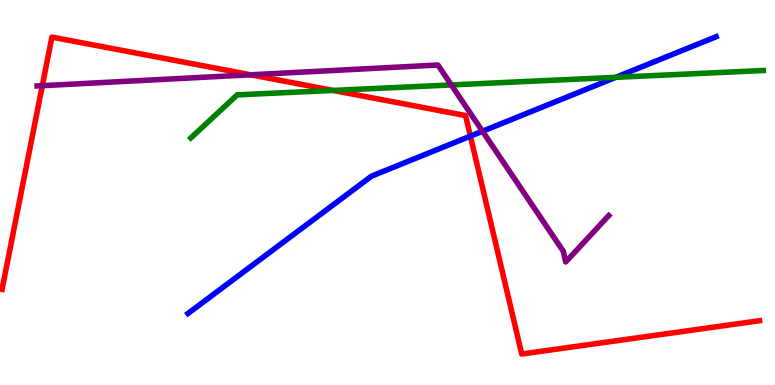[{'lines': ['blue', 'red'], 'intersections': [{'x': 6.07, 'y': 6.46}]}, {'lines': ['green', 'red'], 'intersections': [{'x': 4.3, 'y': 7.65}]}, {'lines': ['purple', 'red'], 'intersections': [{'x': 0.546, 'y': 7.77}, {'x': 3.23, 'y': 8.06}]}, {'lines': ['blue', 'green'], 'intersections': [{'x': 7.95, 'y': 7.99}]}, {'lines': ['blue', 'purple'], 'intersections': [{'x': 6.23, 'y': 6.59}]}, {'lines': ['green', 'purple'], 'intersections': [{'x': 5.82, 'y': 7.79}]}]